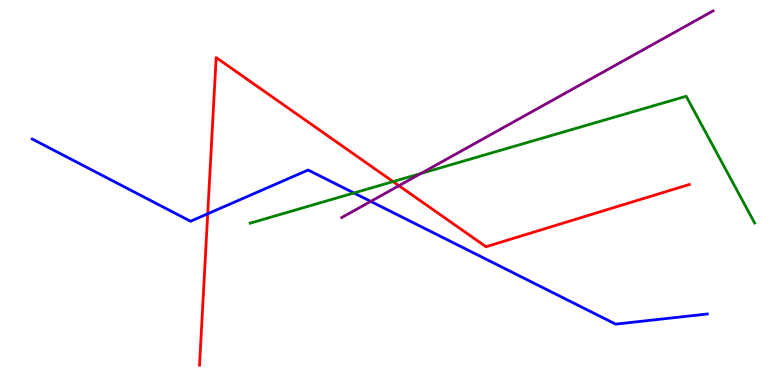[{'lines': ['blue', 'red'], 'intersections': [{'x': 2.68, 'y': 4.45}]}, {'lines': ['green', 'red'], 'intersections': [{'x': 5.07, 'y': 5.28}]}, {'lines': ['purple', 'red'], 'intersections': [{'x': 5.15, 'y': 5.18}]}, {'lines': ['blue', 'green'], 'intersections': [{'x': 4.57, 'y': 4.99}]}, {'lines': ['blue', 'purple'], 'intersections': [{'x': 4.78, 'y': 4.77}]}, {'lines': ['green', 'purple'], 'intersections': [{'x': 5.43, 'y': 5.49}]}]